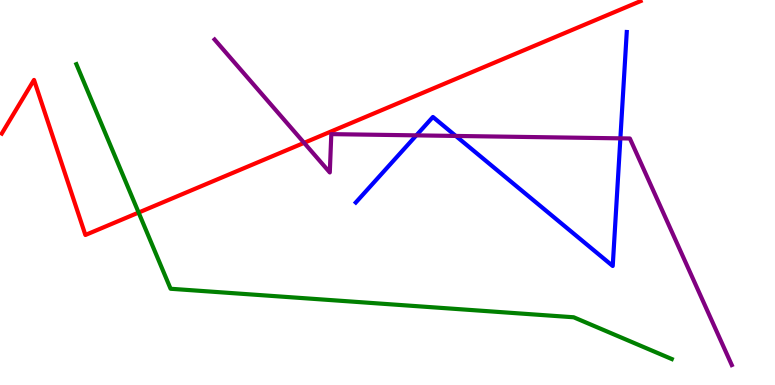[{'lines': ['blue', 'red'], 'intersections': []}, {'lines': ['green', 'red'], 'intersections': [{'x': 1.79, 'y': 4.48}]}, {'lines': ['purple', 'red'], 'intersections': [{'x': 3.92, 'y': 6.29}]}, {'lines': ['blue', 'green'], 'intersections': []}, {'lines': ['blue', 'purple'], 'intersections': [{'x': 5.37, 'y': 6.48}, {'x': 5.88, 'y': 6.47}, {'x': 8.0, 'y': 6.41}]}, {'lines': ['green', 'purple'], 'intersections': []}]